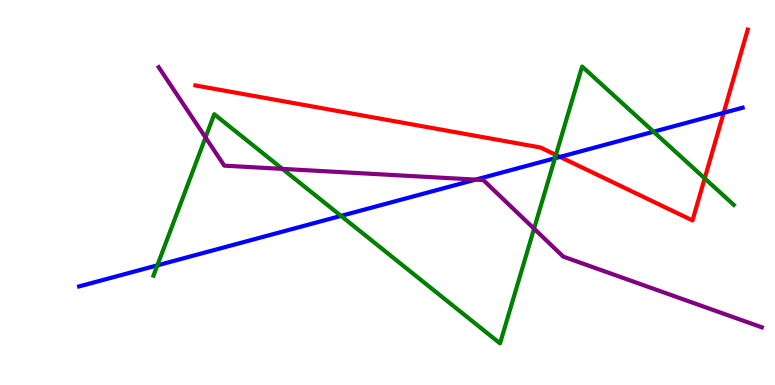[{'lines': ['blue', 'red'], 'intersections': [{'x': 7.23, 'y': 5.92}, {'x': 9.34, 'y': 7.07}]}, {'lines': ['green', 'red'], 'intersections': [{'x': 7.17, 'y': 5.98}, {'x': 9.09, 'y': 5.37}]}, {'lines': ['purple', 'red'], 'intersections': []}, {'lines': ['blue', 'green'], 'intersections': [{'x': 2.03, 'y': 3.11}, {'x': 4.4, 'y': 4.39}, {'x': 7.16, 'y': 5.89}, {'x': 8.43, 'y': 6.58}]}, {'lines': ['blue', 'purple'], 'intersections': [{'x': 6.14, 'y': 5.33}]}, {'lines': ['green', 'purple'], 'intersections': [{'x': 2.65, 'y': 6.43}, {'x': 3.64, 'y': 5.61}, {'x': 6.89, 'y': 4.06}]}]